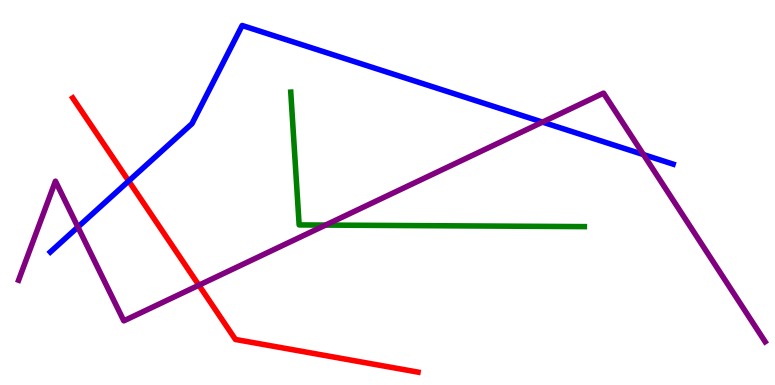[{'lines': ['blue', 'red'], 'intersections': [{'x': 1.66, 'y': 5.3}]}, {'lines': ['green', 'red'], 'intersections': []}, {'lines': ['purple', 'red'], 'intersections': [{'x': 2.57, 'y': 2.59}]}, {'lines': ['blue', 'green'], 'intersections': []}, {'lines': ['blue', 'purple'], 'intersections': [{'x': 1.01, 'y': 4.1}, {'x': 7.0, 'y': 6.83}, {'x': 8.3, 'y': 5.98}]}, {'lines': ['green', 'purple'], 'intersections': [{'x': 4.2, 'y': 4.15}]}]